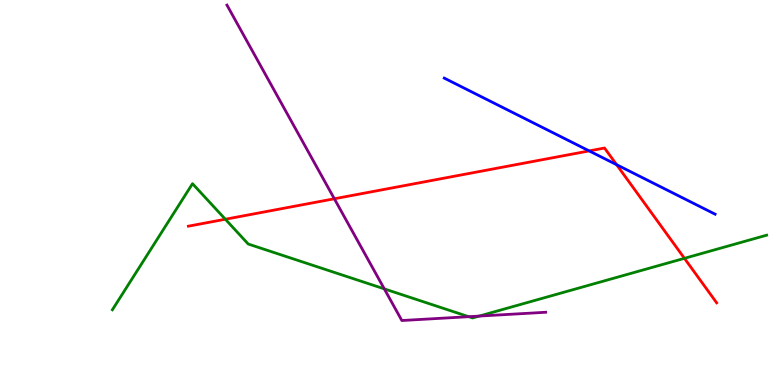[{'lines': ['blue', 'red'], 'intersections': [{'x': 7.6, 'y': 6.08}, {'x': 7.96, 'y': 5.72}]}, {'lines': ['green', 'red'], 'intersections': [{'x': 2.91, 'y': 4.31}, {'x': 8.83, 'y': 3.29}]}, {'lines': ['purple', 'red'], 'intersections': [{'x': 4.31, 'y': 4.84}]}, {'lines': ['blue', 'green'], 'intersections': []}, {'lines': ['blue', 'purple'], 'intersections': []}, {'lines': ['green', 'purple'], 'intersections': [{'x': 4.96, 'y': 2.5}, {'x': 6.05, 'y': 1.77}, {'x': 6.18, 'y': 1.79}]}]